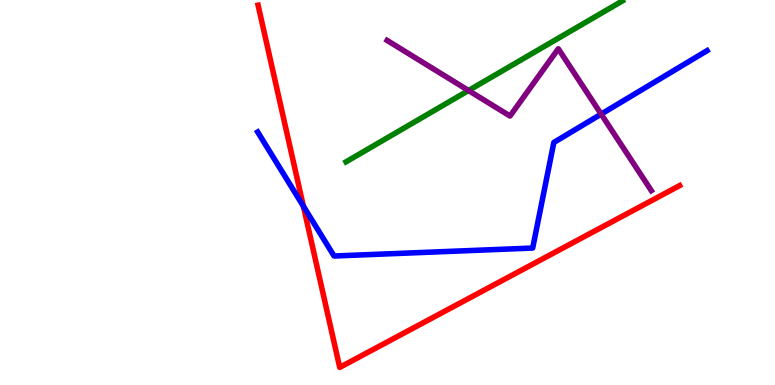[{'lines': ['blue', 'red'], 'intersections': [{'x': 3.91, 'y': 4.64}]}, {'lines': ['green', 'red'], 'intersections': []}, {'lines': ['purple', 'red'], 'intersections': []}, {'lines': ['blue', 'green'], 'intersections': []}, {'lines': ['blue', 'purple'], 'intersections': [{'x': 7.76, 'y': 7.04}]}, {'lines': ['green', 'purple'], 'intersections': [{'x': 6.05, 'y': 7.65}]}]